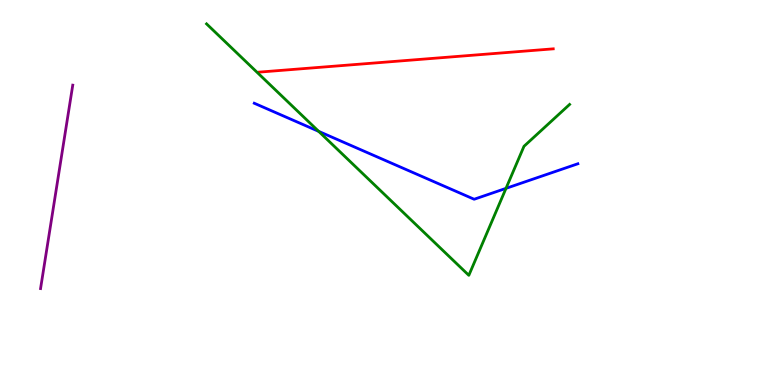[{'lines': ['blue', 'red'], 'intersections': []}, {'lines': ['green', 'red'], 'intersections': []}, {'lines': ['purple', 'red'], 'intersections': []}, {'lines': ['blue', 'green'], 'intersections': [{'x': 4.11, 'y': 6.59}, {'x': 6.53, 'y': 5.11}]}, {'lines': ['blue', 'purple'], 'intersections': []}, {'lines': ['green', 'purple'], 'intersections': []}]